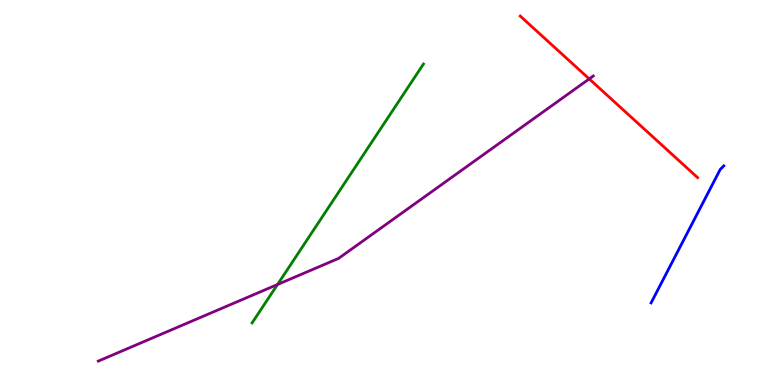[{'lines': ['blue', 'red'], 'intersections': []}, {'lines': ['green', 'red'], 'intersections': []}, {'lines': ['purple', 'red'], 'intersections': [{'x': 7.6, 'y': 7.95}]}, {'lines': ['blue', 'green'], 'intersections': []}, {'lines': ['blue', 'purple'], 'intersections': []}, {'lines': ['green', 'purple'], 'intersections': [{'x': 3.58, 'y': 2.61}]}]